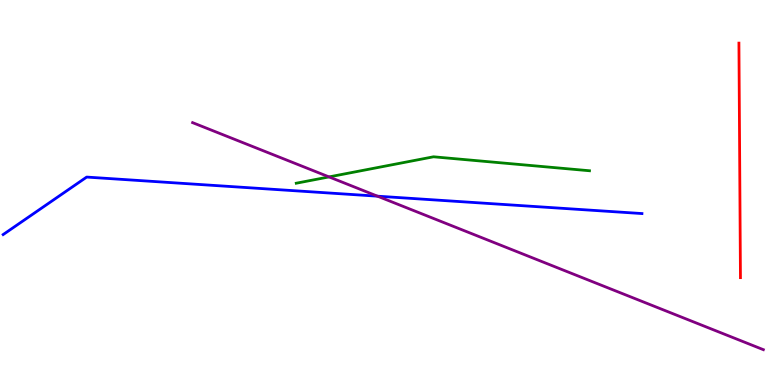[{'lines': ['blue', 'red'], 'intersections': []}, {'lines': ['green', 'red'], 'intersections': []}, {'lines': ['purple', 'red'], 'intersections': []}, {'lines': ['blue', 'green'], 'intersections': []}, {'lines': ['blue', 'purple'], 'intersections': [{'x': 4.87, 'y': 4.9}]}, {'lines': ['green', 'purple'], 'intersections': [{'x': 4.25, 'y': 5.41}]}]